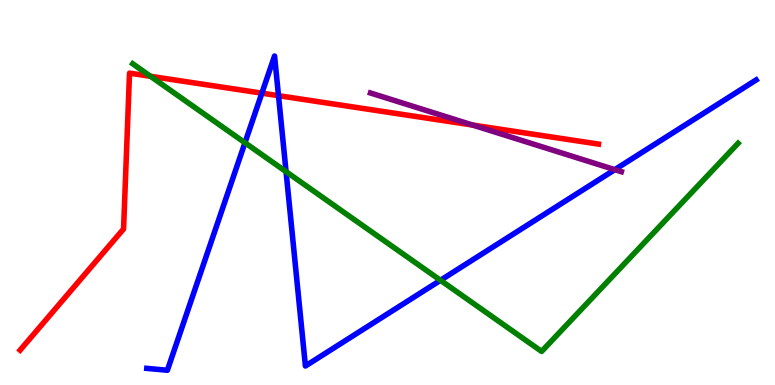[{'lines': ['blue', 'red'], 'intersections': [{'x': 3.38, 'y': 7.58}, {'x': 3.59, 'y': 7.52}]}, {'lines': ['green', 'red'], 'intersections': [{'x': 1.94, 'y': 8.02}]}, {'lines': ['purple', 'red'], 'intersections': [{'x': 6.1, 'y': 6.75}]}, {'lines': ['blue', 'green'], 'intersections': [{'x': 3.16, 'y': 6.29}, {'x': 3.69, 'y': 5.54}, {'x': 5.68, 'y': 2.72}]}, {'lines': ['blue', 'purple'], 'intersections': [{'x': 7.93, 'y': 5.59}]}, {'lines': ['green', 'purple'], 'intersections': []}]